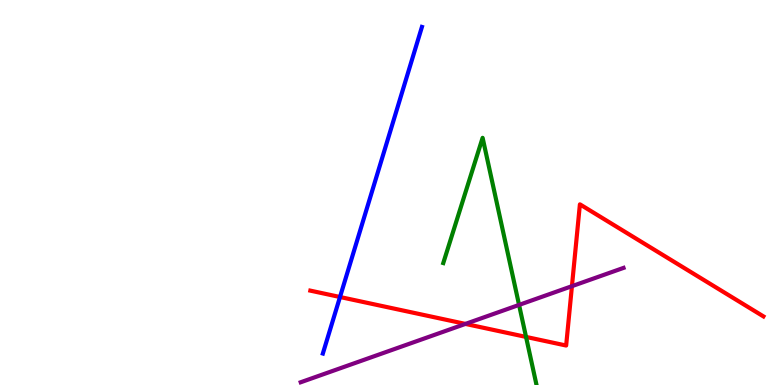[{'lines': ['blue', 'red'], 'intersections': [{'x': 4.39, 'y': 2.29}]}, {'lines': ['green', 'red'], 'intersections': [{'x': 6.79, 'y': 1.25}]}, {'lines': ['purple', 'red'], 'intersections': [{'x': 6.01, 'y': 1.59}, {'x': 7.38, 'y': 2.57}]}, {'lines': ['blue', 'green'], 'intersections': []}, {'lines': ['blue', 'purple'], 'intersections': []}, {'lines': ['green', 'purple'], 'intersections': [{'x': 6.7, 'y': 2.08}]}]